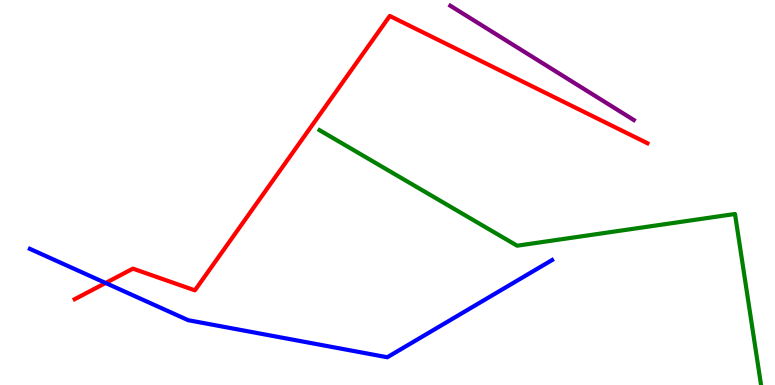[{'lines': ['blue', 'red'], 'intersections': [{'x': 1.36, 'y': 2.65}]}, {'lines': ['green', 'red'], 'intersections': []}, {'lines': ['purple', 'red'], 'intersections': []}, {'lines': ['blue', 'green'], 'intersections': []}, {'lines': ['blue', 'purple'], 'intersections': []}, {'lines': ['green', 'purple'], 'intersections': []}]